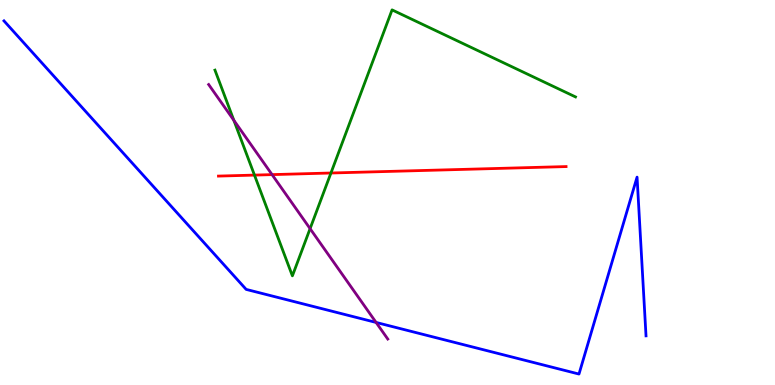[{'lines': ['blue', 'red'], 'intersections': []}, {'lines': ['green', 'red'], 'intersections': [{'x': 3.28, 'y': 5.45}, {'x': 4.27, 'y': 5.51}]}, {'lines': ['purple', 'red'], 'intersections': [{'x': 3.51, 'y': 5.46}]}, {'lines': ['blue', 'green'], 'intersections': []}, {'lines': ['blue', 'purple'], 'intersections': [{'x': 4.85, 'y': 1.62}]}, {'lines': ['green', 'purple'], 'intersections': [{'x': 3.02, 'y': 6.87}, {'x': 4.0, 'y': 4.06}]}]